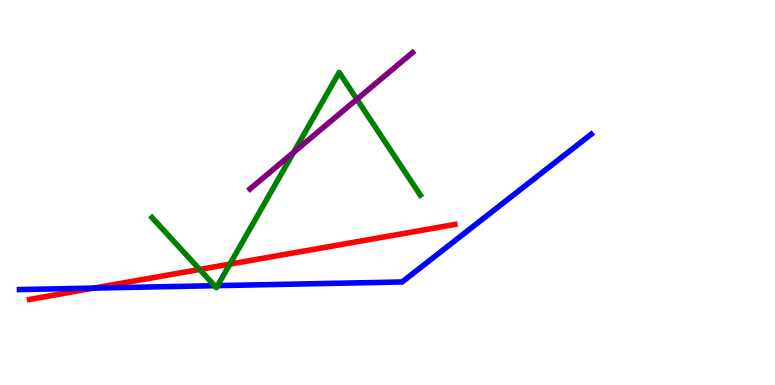[{'lines': ['blue', 'red'], 'intersections': [{'x': 1.21, 'y': 2.52}]}, {'lines': ['green', 'red'], 'intersections': [{'x': 2.58, 'y': 3.0}, {'x': 2.97, 'y': 3.14}]}, {'lines': ['purple', 'red'], 'intersections': []}, {'lines': ['blue', 'green'], 'intersections': [{'x': 2.77, 'y': 2.58}, {'x': 2.81, 'y': 2.58}]}, {'lines': ['blue', 'purple'], 'intersections': []}, {'lines': ['green', 'purple'], 'intersections': [{'x': 3.79, 'y': 6.04}, {'x': 4.61, 'y': 7.42}]}]